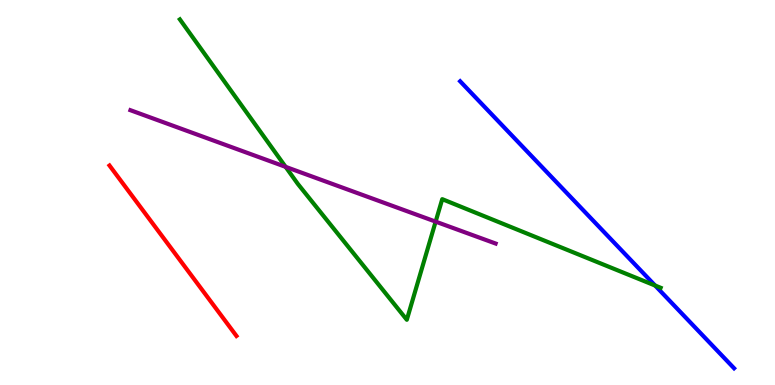[{'lines': ['blue', 'red'], 'intersections': []}, {'lines': ['green', 'red'], 'intersections': []}, {'lines': ['purple', 'red'], 'intersections': []}, {'lines': ['blue', 'green'], 'intersections': [{'x': 8.45, 'y': 2.58}]}, {'lines': ['blue', 'purple'], 'intersections': []}, {'lines': ['green', 'purple'], 'intersections': [{'x': 3.69, 'y': 5.67}, {'x': 5.62, 'y': 4.24}]}]